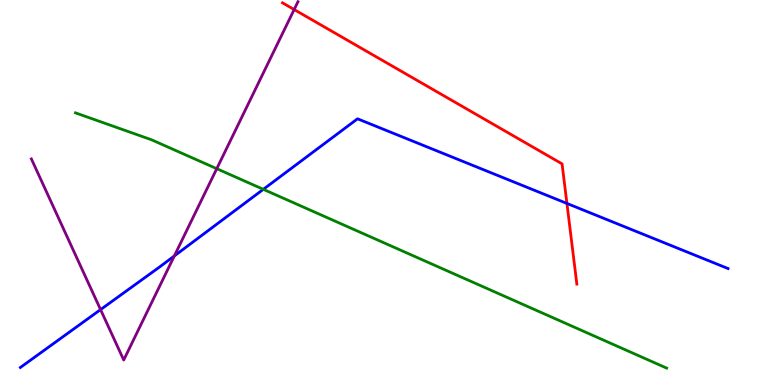[{'lines': ['blue', 'red'], 'intersections': [{'x': 7.32, 'y': 4.72}]}, {'lines': ['green', 'red'], 'intersections': []}, {'lines': ['purple', 'red'], 'intersections': [{'x': 3.8, 'y': 9.75}]}, {'lines': ['blue', 'green'], 'intersections': [{'x': 3.4, 'y': 5.08}]}, {'lines': ['blue', 'purple'], 'intersections': [{'x': 1.3, 'y': 1.96}, {'x': 2.25, 'y': 3.35}]}, {'lines': ['green', 'purple'], 'intersections': [{'x': 2.8, 'y': 5.62}]}]